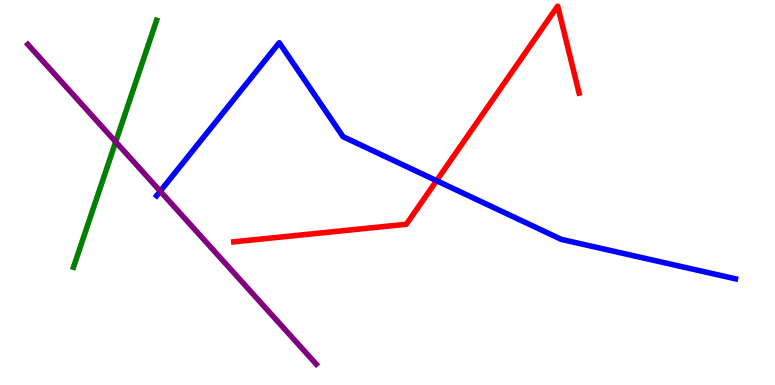[{'lines': ['blue', 'red'], 'intersections': [{'x': 5.63, 'y': 5.31}]}, {'lines': ['green', 'red'], 'intersections': []}, {'lines': ['purple', 'red'], 'intersections': []}, {'lines': ['blue', 'green'], 'intersections': []}, {'lines': ['blue', 'purple'], 'intersections': [{'x': 2.07, 'y': 5.03}]}, {'lines': ['green', 'purple'], 'intersections': [{'x': 1.49, 'y': 6.32}]}]